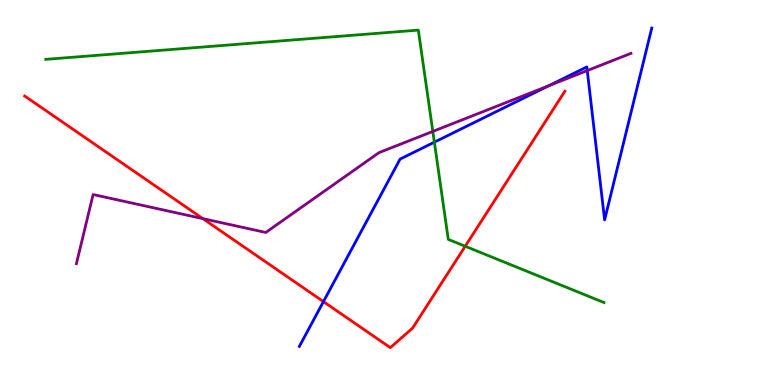[{'lines': ['blue', 'red'], 'intersections': [{'x': 4.17, 'y': 2.17}]}, {'lines': ['green', 'red'], 'intersections': [{'x': 6.0, 'y': 3.6}]}, {'lines': ['purple', 'red'], 'intersections': [{'x': 2.62, 'y': 4.32}]}, {'lines': ['blue', 'green'], 'intersections': [{'x': 5.6, 'y': 6.31}]}, {'lines': ['blue', 'purple'], 'intersections': [{'x': 7.08, 'y': 7.77}, {'x': 7.58, 'y': 8.17}]}, {'lines': ['green', 'purple'], 'intersections': [{'x': 5.58, 'y': 6.59}]}]